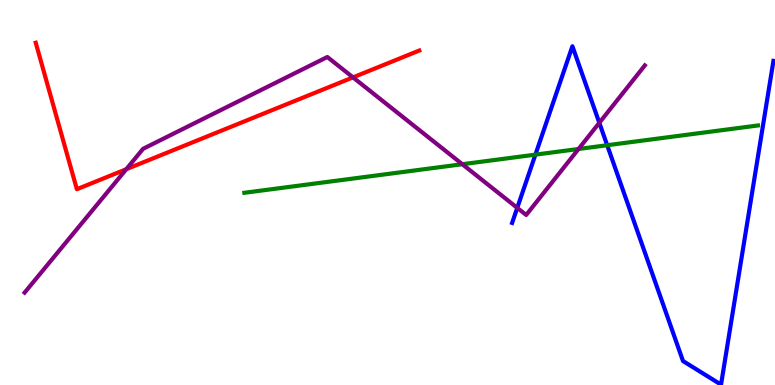[{'lines': ['blue', 'red'], 'intersections': []}, {'lines': ['green', 'red'], 'intersections': []}, {'lines': ['purple', 'red'], 'intersections': [{'x': 1.63, 'y': 5.61}, {'x': 4.55, 'y': 7.99}]}, {'lines': ['blue', 'green'], 'intersections': [{'x': 6.91, 'y': 5.98}, {'x': 7.83, 'y': 6.23}]}, {'lines': ['blue', 'purple'], 'intersections': [{'x': 6.67, 'y': 4.6}, {'x': 7.73, 'y': 6.81}]}, {'lines': ['green', 'purple'], 'intersections': [{'x': 5.97, 'y': 5.73}, {'x': 7.46, 'y': 6.13}]}]